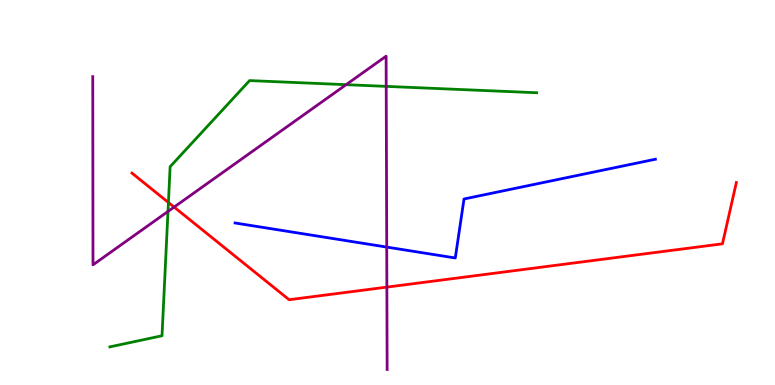[{'lines': ['blue', 'red'], 'intersections': []}, {'lines': ['green', 'red'], 'intersections': [{'x': 2.17, 'y': 4.74}]}, {'lines': ['purple', 'red'], 'intersections': [{'x': 2.25, 'y': 4.62}, {'x': 4.99, 'y': 2.54}]}, {'lines': ['blue', 'green'], 'intersections': []}, {'lines': ['blue', 'purple'], 'intersections': [{'x': 4.99, 'y': 3.58}]}, {'lines': ['green', 'purple'], 'intersections': [{'x': 2.17, 'y': 4.51}, {'x': 4.47, 'y': 7.8}, {'x': 4.98, 'y': 7.76}]}]